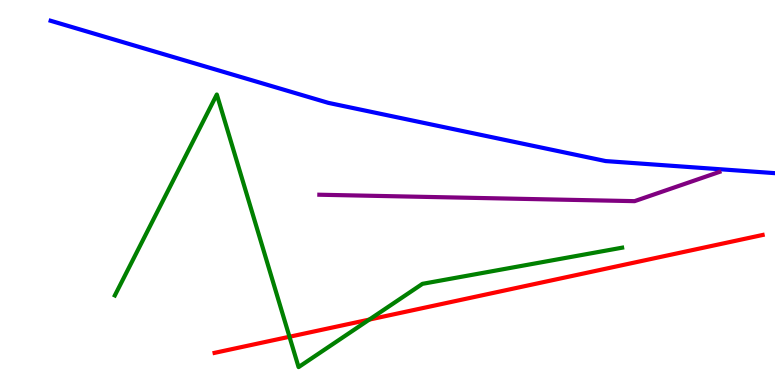[{'lines': ['blue', 'red'], 'intersections': []}, {'lines': ['green', 'red'], 'intersections': [{'x': 3.74, 'y': 1.25}, {'x': 4.77, 'y': 1.7}]}, {'lines': ['purple', 'red'], 'intersections': []}, {'lines': ['blue', 'green'], 'intersections': []}, {'lines': ['blue', 'purple'], 'intersections': []}, {'lines': ['green', 'purple'], 'intersections': []}]